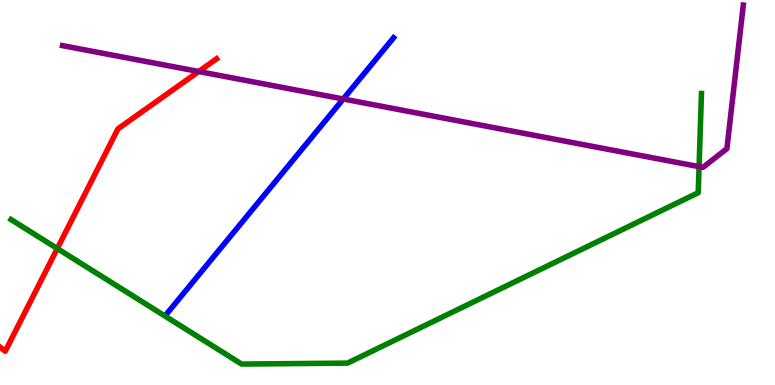[{'lines': ['blue', 'red'], 'intersections': []}, {'lines': ['green', 'red'], 'intersections': [{'x': 0.739, 'y': 3.54}]}, {'lines': ['purple', 'red'], 'intersections': [{'x': 2.56, 'y': 8.14}]}, {'lines': ['blue', 'green'], 'intersections': []}, {'lines': ['blue', 'purple'], 'intersections': [{'x': 4.43, 'y': 7.43}]}, {'lines': ['green', 'purple'], 'intersections': [{'x': 9.02, 'y': 5.67}]}]